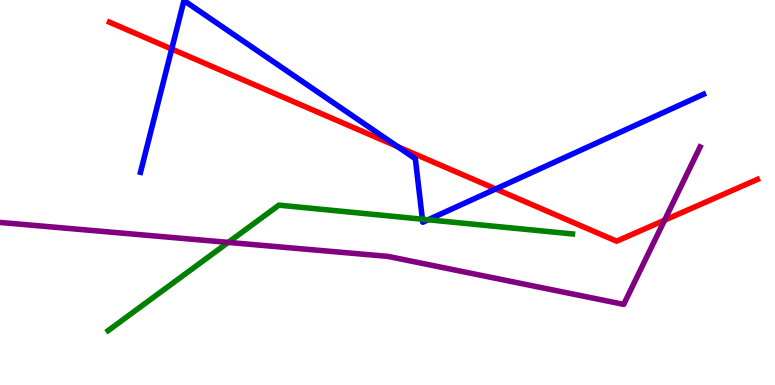[{'lines': ['blue', 'red'], 'intersections': [{'x': 2.22, 'y': 8.73}, {'x': 5.13, 'y': 6.19}, {'x': 6.4, 'y': 5.09}]}, {'lines': ['green', 'red'], 'intersections': []}, {'lines': ['purple', 'red'], 'intersections': [{'x': 8.58, 'y': 4.28}]}, {'lines': ['blue', 'green'], 'intersections': [{'x': 5.45, 'y': 4.31}, {'x': 5.52, 'y': 4.29}]}, {'lines': ['blue', 'purple'], 'intersections': []}, {'lines': ['green', 'purple'], 'intersections': [{'x': 2.94, 'y': 3.7}]}]